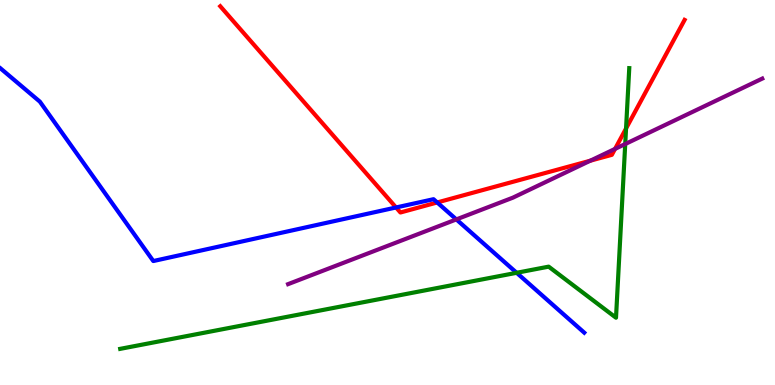[{'lines': ['blue', 'red'], 'intersections': [{'x': 5.11, 'y': 4.61}, {'x': 5.64, 'y': 4.74}]}, {'lines': ['green', 'red'], 'intersections': [{'x': 8.08, 'y': 6.66}]}, {'lines': ['purple', 'red'], 'intersections': [{'x': 7.62, 'y': 5.83}, {'x': 7.94, 'y': 6.13}]}, {'lines': ['blue', 'green'], 'intersections': [{'x': 6.67, 'y': 2.91}]}, {'lines': ['blue', 'purple'], 'intersections': [{'x': 5.89, 'y': 4.3}]}, {'lines': ['green', 'purple'], 'intersections': [{'x': 8.07, 'y': 6.26}]}]